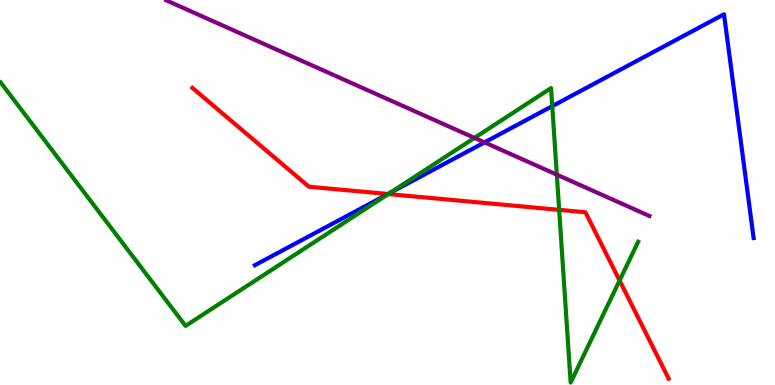[{'lines': ['blue', 'red'], 'intersections': [{'x': 5.01, 'y': 4.96}]}, {'lines': ['green', 'red'], 'intersections': [{'x': 5.01, 'y': 4.96}, {'x': 7.21, 'y': 4.55}, {'x': 7.99, 'y': 2.71}]}, {'lines': ['purple', 'red'], 'intersections': []}, {'lines': ['blue', 'green'], 'intersections': [{'x': 5.03, 'y': 4.98}, {'x': 7.13, 'y': 7.24}]}, {'lines': ['blue', 'purple'], 'intersections': [{'x': 6.25, 'y': 6.3}]}, {'lines': ['green', 'purple'], 'intersections': [{'x': 6.12, 'y': 6.42}, {'x': 7.18, 'y': 5.46}]}]